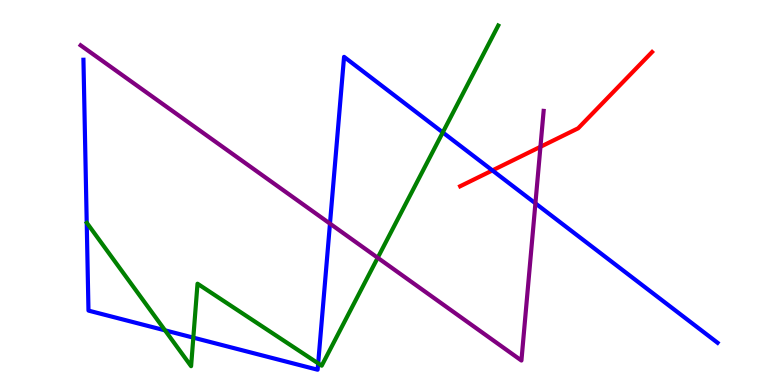[{'lines': ['blue', 'red'], 'intersections': [{'x': 6.35, 'y': 5.57}]}, {'lines': ['green', 'red'], 'intersections': []}, {'lines': ['purple', 'red'], 'intersections': [{'x': 6.97, 'y': 6.19}]}, {'lines': ['blue', 'green'], 'intersections': [{'x': 2.13, 'y': 1.42}, {'x': 2.49, 'y': 1.23}, {'x': 4.11, 'y': 0.562}, {'x': 5.71, 'y': 6.56}]}, {'lines': ['blue', 'purple'], 'intersections': [{'x': 4.26, 'y': 4.19}, {'x': 6.91, 'y': 4.72}]}, {'lines': ['green', 'purple'], 'intersections': [{'x': 4.87, 'y': 3.3}]}]